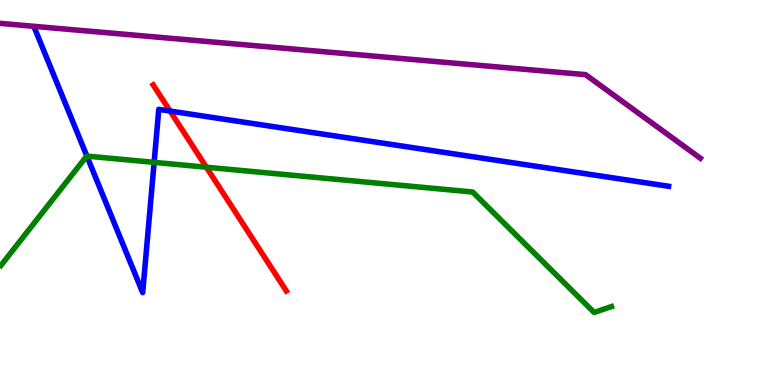[{'lines': ['blue', 'red'], 'intersections': [{'x': 2.19, 'y': 7.12}]}, {'lines': ['green', 'red'], 'intersections': [{'x': 2.66, 'y': 5.66}]}, {'lines': ['purple', 'red'], 'intersections': []}, {'lines': ['blue', 'green'], 'intersections': [{'x': 1.12, 'y': 5.95}, {'x': 1.99, 'y': 5.78}]}, {'lines': ['blue', 'purple'], 'intersections': []}, {'lines': ['green', 'purple'], 'intersections': []}]